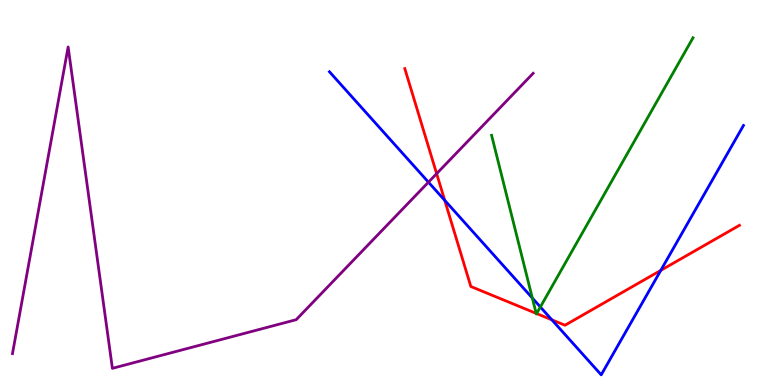[{'lines': ['blue', 'red'], 'intersections': [{'x': 5.74, 'y': 4.8}, {'x': 7.12, 'y': 1.69}, {'x': 8.53, 'y': 2.98}]}, {'lines': ['green', 'red'], 'intersections': [{'x': 6.92, 'y': 1.86}, {'x': 6.92, 'y': 1.86}]}, {'lines': ['purple', 'red'], 'intersections': [{'x': 5.63, 'y': 5.49}]}, {'lines': ['blue', 'green'], 'intersections': [{'x': 6.87, 'y': 2.26}, {'x': 6.97, 'y': 2.03}]}, {'lines': ['blue', 'purple'], 'intersections': [{'x': 5.53, 'y': 5.27}]}, {'lines': ['green', 'purple'], 'intersections': []}]